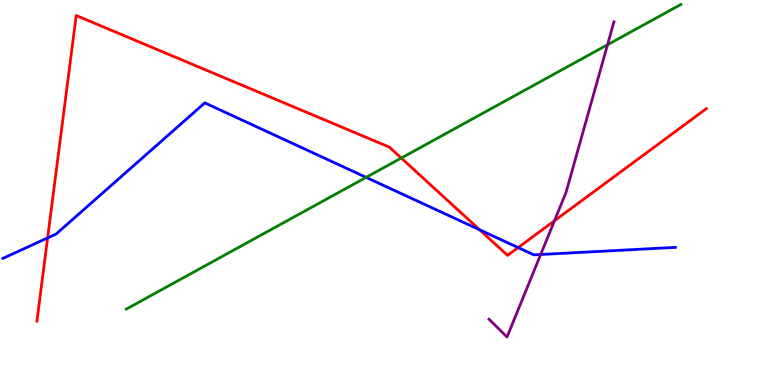[{'lines': ['blue', 'red'], 'intersections': [{'x': 0.614, 'y': 3.82}, {'x': 6.19, 'y': 4.03}, {'x': 6.69, 'y': 3.57}]}, {'lines': ['green', 'red'], 'intersections': [{'x': 5.18, 'y': 5.89}]}, {'lines': ['purple', 'red'], 'intersections': [{'x': 7.15, 'y': 4.27}]}, {'lines': ['blue', 'green'], 'intersections': [{'x': 4.72, 'y': 5.39}]}, {'lines': ['blue', 'purple'], 'intersections': [{'x': 6.98, 'y': 3.39}]}, {'lines': ['green', 'purple'], 'intersections': [{'x': 7.84, 'y': 8.84}]}]